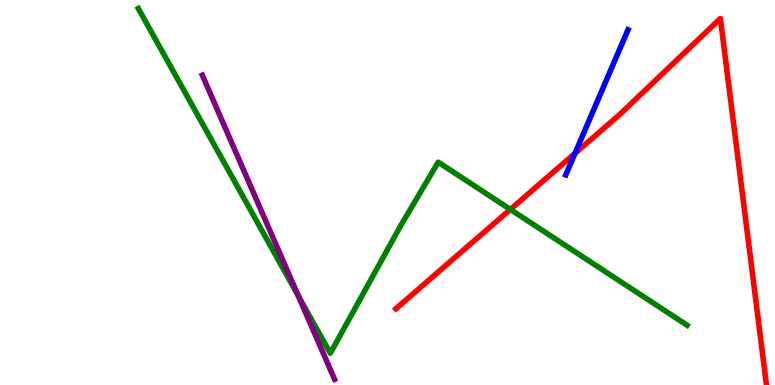[{'lines': ['blue', 'red'], 'intersections': [{'x': 7.42, 'y': 6.02}]}, {'lines': ['green', 'red'], 'intersections': [{'x': 6.59, 'y': 4.56}]}, {'lines': ['purple', 'red'], 'intersections': []}, {'lines': ['blue', 'green'], 'intersections': []}, {'lines': ['blue', 'purple'], 'intersections': []}, {'lines': ['green', 'purple'], 'intersections': [{'x': 3.85, 'y': 2.32}]}]